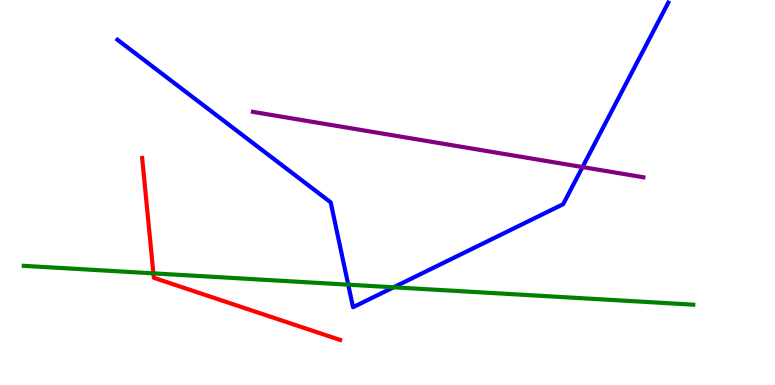[{'lines': ['blue', 'red'], 'intersections': []}, {'lines': ['green', 'red'], 'intersections': [{'x': 1.98, 'y': 2.9}]}, {'lines': ['purple', 'red'], 'intersections': []}, {'lines': ['blue', 'green'], 'intersections': [{'x': 4.49, 'y': 2.61}, {'x': 5.08, 'y': 2.54}]}, {'lines': ['blue', 'purple'], 'intersections': [{'x': 7.52, 'y': 5.66}]}, {'lines': ['green', 'purple'], 'intersections': []}]